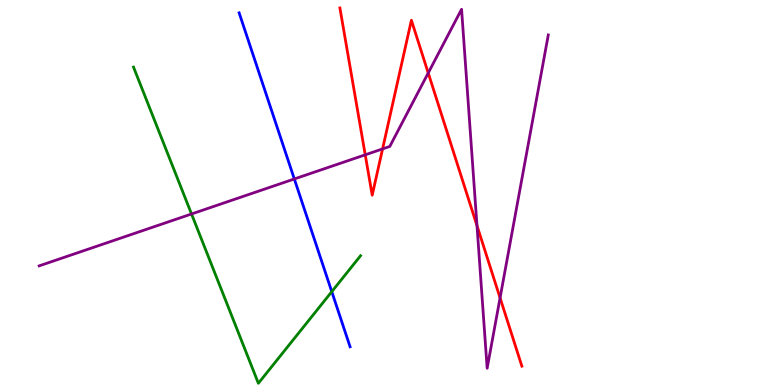[{'lines': ['blue', 'red'], 'intersections': []}, {'lines': ['green', 'red'], 'intersections': []}, {'lines': ['purple', 'red'], 'intersections': [{'x': 4.71, 'y': 5.98}, {'x': 4.94, 'y': 6.13}, {'x': 5.53, 'y': 8.1}, {'x': 6.15, 'y': 4.14}, {'x': 6.45, 'y': 2.26}]}, {'lines': ['blue', 'green'], 'intersections': [{'x': 4.28, 'y': 2.42}]}, {'lines': ['blue', 'purple'], 'intersections': [{'x': 3.8, 'y': 5.35}]}, {'lines': ['green', 'purple'], 'intersections': [{'x': 2.47, 'y': 4.44}]}]